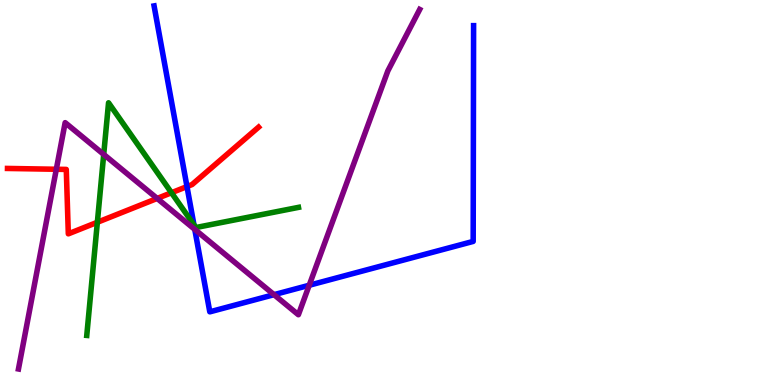[{'lines': ['blue', 'red'], 'intersections': [{'x': 2.41, 'y': 5.15}]}, {'lines': ['green', 'red'], 'intersections': [{'x': 1.26, 'y': 4.23}, {'x': 2.21, 'y': 4.99}]}, {'lines': ['purple', 'red'], 'intersections': [{'x': 0.727, 'y': 5.6}, {'x': 2.03, 'y': 4.85}]}, {'lines': ['blue', 'green'], 'intersections': [{'x': 2.5, 'y': 4.16}]}, {'lines': ['blue', 'purple'], 'intersections': [{'x': 2.51, 'y': 4.04}, {'x': 3.54, 'y': 2.35}, {'x': 3.99, 'y': 2.59}]}, {'lines': ['green', 'purple'], 'intersections': [{'x': 1.34, 'y': 5.99}]}]